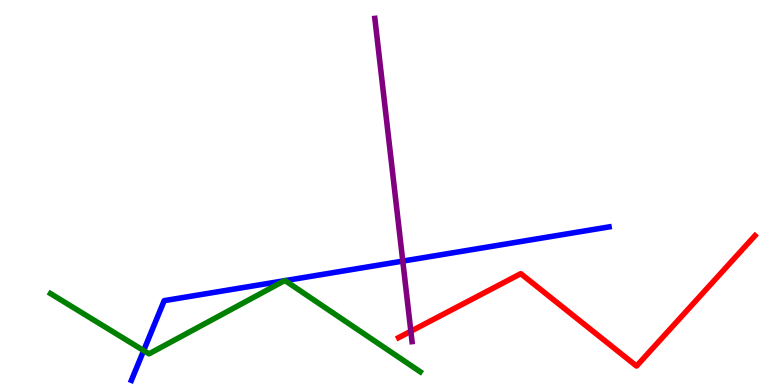[{'lines': ['blue', 'red'], 'intersections': []}, {'lines': ['green', 'red'], 'intersections': []}, {'lines': ['purple', 'red'], 'intersections': [{'x': 5.3, 'y': 1.4}]}, {'lines': ['blue', 'green'], 'intersections': [{'x': 1.85, 'y': 0.894}, {'x': 3.67, 'y': 2.71}, {'x': 3.68, 'y': 2.71}]}, {'lines': ['blue', 'purple'], 'intersections': [{'x': 5.2, 'y': 3.22}]}, {'lines': ['green', 'purple'], 'intersections': []}]